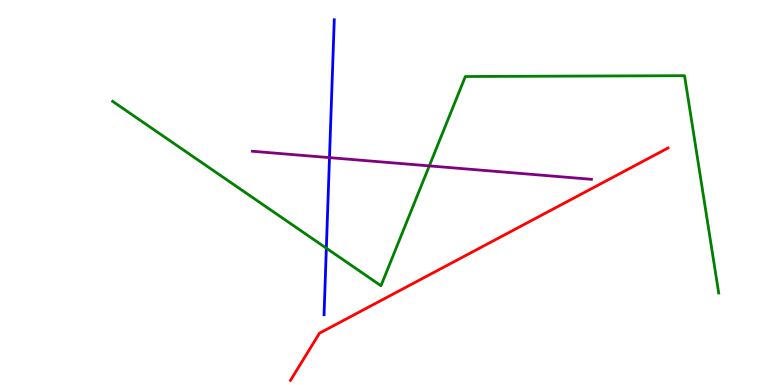[{'lines': ['blue', 'red'], 'intersections': []}, {'lines': ['green', 'red'], 'intersections': []}, {'lines': ['purple', 'red'], 'intersections': []}, {'lines': ['blue', 'green'], 'intersections': [{'x': 4.21, 'y': 3.55}]}, {'lines': ['blue', 'purple'], 'intersections': [{'x': 4.25, 'y': 5.91}]}, {'lines': ['green', 'purple'], 'intersections': [{'x': 5.54, 'y': 5.69}]}]